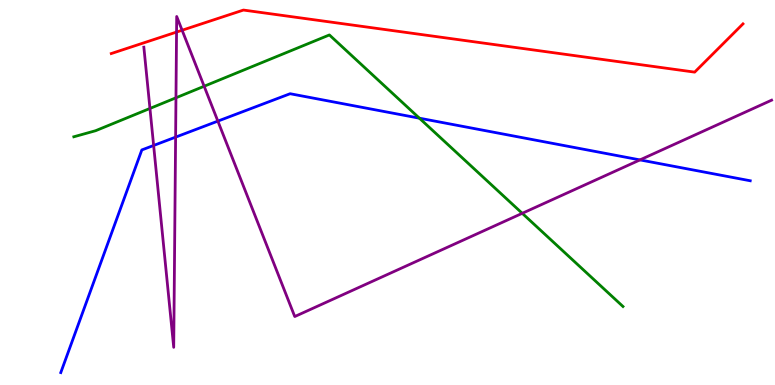[{'lines': ['blue', 'red'], 'intersections': []}, {'lines': ['green', 'red'], 'intersections': []}, {'lines': ['purple', 'red'], 'intersections': [{'x': 2.28, 'y': 9.17}, {'x': 2.35, 'y': 9.21}]}, {'lines': ['blue', 'green'], 'intersections': [{'x': 5.41, 'y': 6.93}]}, {'lines': ['blue', 'purple'], 'intersections': [{'x': 1.98, 'y': 6.22}, {'x': 2.27, 'y': 6.44}, {'x': 2.81, 'y': 6.85}, {'x': 8.26, 'y': 5.85}]}, {'lines': ['green', 'purple'], 'intersections': [{'x': 1.93, 'y': 7.18}, {'x': 2.27, 'y': 7.46}, {'x': 2.63, 'y': 7.76}, {'x': 6.74, 'y': 4.46}]}]